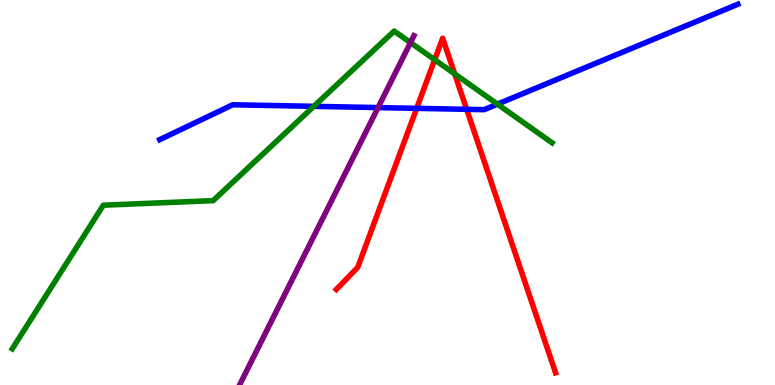[{'lines': ['blue', 'red'], 'intersections': [{'x': 5.38, 'y': 7.19}, {'x': 6.02, 'y': 7.16}]}, {'lines': ['green', 'red'], 'intersections': [{'x': 5.61, 'y': 8.45}, {'x': 5.87, 'y': 8.08}]}, {'lines': ['purple', 'red'], 'intersections': []}, {'lines': ['blue', 'green'], 'intersections': [{'x': 4.05, 'y': 7.24}, {'x': 6.42, 'y': 7.29}]}, {'lines': ['blue', 'purple'], 'intersections': [{'x': 4.88, 'y': 7.21}]}, {'lines': ['green', 'purple'], 'intersections': [{'x': 5.3, 'y': 8.89}]}]